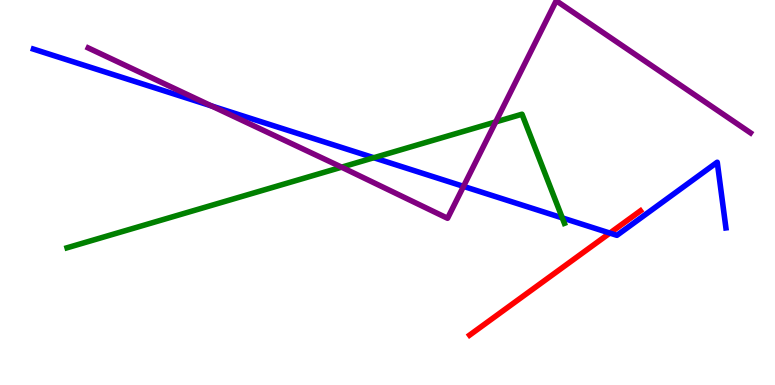[{'lines': ['blue', 'red'], 'intersections': [{'x': 7.87, 'y': 3.95}]}, {'lines': ['green', 'red'], 'intersections': []}, {'lines': ['purple', 'red'], 'intersections': []}, {'lines': ['blue', 'green'], 'intersections': [{'x': 4.82, 'y': 5.9}, {'x': 7.26, 'y': 4.34}]}, {'lines': ['blue', 'purple'], 'intersections': [{'x': 2.73, 'y': 7.25}, {'x': 5.98, 'y': 5.16}]}, {'lines': ['green', 'purple'], 'intersections': [{'x': 4.41, 'y': 5.66}, {'x': 6.4, 'y': 6.83}]}]